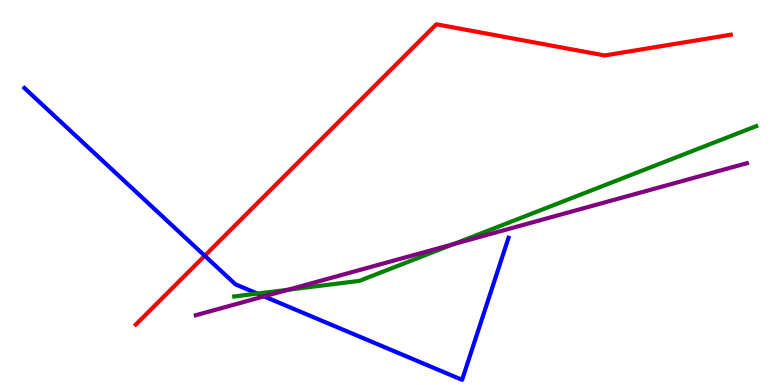[{'lines': ['blue', 'red'], 'intersections': [{'x': 2.64, 'y': 3.36}]}, {'lines': ['green', 'red'], 'intersections': []}, {'lines': ['purple', 'red'], 'intersections': []}, {'lines': ['blue', 'green'], 'intersections': [{'x': 3.32, 'y': 2.37}]}, {'lines': ['blue', 'purple'], 'intersections': [{'x': 3.41, 'y': 2.3}]}, {'lines': ['green', 'purple'], 'intersections': [{'x': 3.72, 'y': 2.47}, {'x': 5.85, 'y': 3.66}]}]